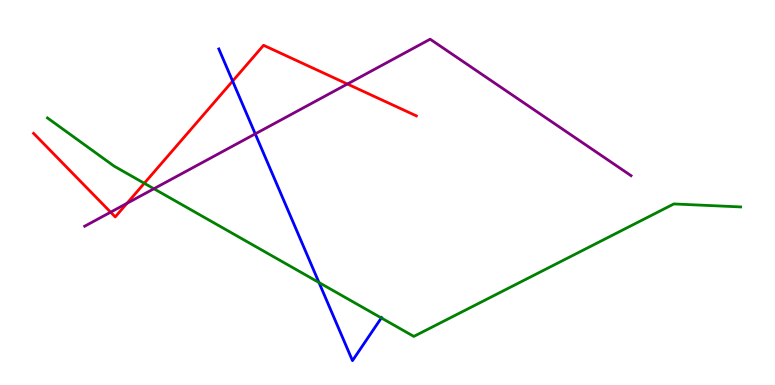[{'lines': ['blue', 'red'], 'intersections': [{'x': 3.0, 'y': 7.89}]}, {'lines': ['green', 'red'], 'intersections': [{'x': 1.86, 'y': 5.24}]}, {'lines': ['purple', 'red'], 'intersections': [{'x': 1.43, 'y': 4.49}, {'x': 1.64, 'y': 4.72}, {'x': 4.48, 'y': 7.82}]}, {'lines': ['blue', 'green'], 'intersections': [{'x': 4.12, 'y': 2.66}, {'x': 4.92, 'y': 1.74}]}, {'lines': ['blue', 'purple'], 'intersections': [{'x': 3.29, 'y': 6.52}]}, {'lines': ['green', 'purple'], 'intersections': [{'x': 1.99, 'y': 5.1}]}]